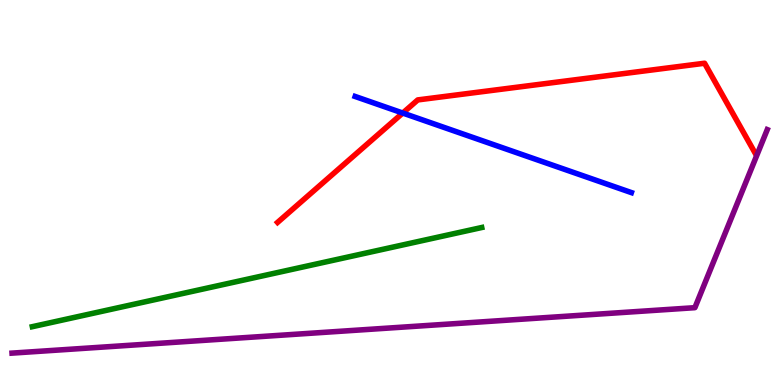[{'lines': ['blue', 'red'], 'intersections': [{'x': 5.2, 'y': 7.06}]}, {'lines': ['green', 'red'], 'intersections': []}, {'lines': ['purple', 'red'], 'intersections': []}, {'lines': ['blue', 'green'], 'intersections': []}, {'lines': ['blue', 'purple'], 'intersections': []}, {'lines': ['green', 'purple'], 'intersections': []}]